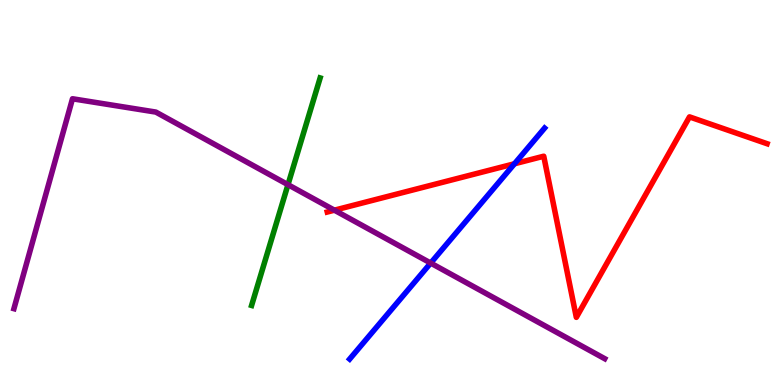[{'lines': ['blue', 'red'], 'intersections': [{'x': 6.64, 'y': 5.75}]}, {'lines': ['green', 'red'], 'intersections': []}, {'lines': ['purple', 'red'], 'intersections': [{'x': 4.31, 'y': 4.54}]}, {'lines': ['blue', 'green'], 'intersections': []}, {'lines': ['blue', 'purple'], 'intersections': [{'x': 5.56, 'y': 3.17}]}, {'lines': ['green', 'purple'], 'intersections': [{'x': 3.72, 'y': 5.2}]}]